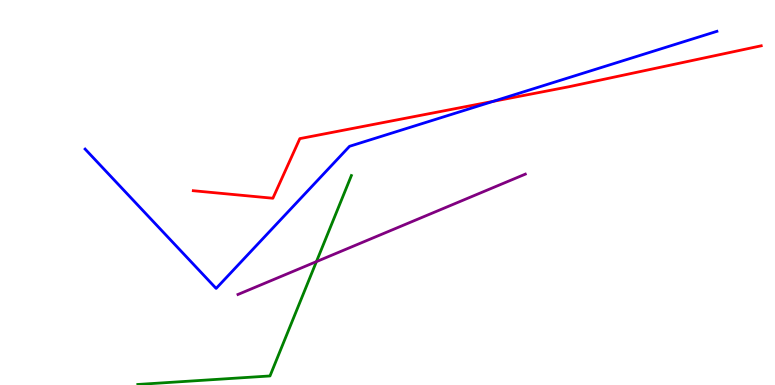[{'lines': ['blue', 'red'], 'intersections': [{'x': 6.36, 'y': 7.37}]}, {'lines': ['green', 'red'], 'intersections': []}, {'lines': ['purple', 'red'], 'intersections': []}, {'lines': ['blue', 'green'], 'intersections': []}, {'lines': ['blue', 'purple'], 'intersections': []}, {'lines': ['green', 'purple'], 'intersections': [{'x': 4.08, 'y': 3.2}]}]